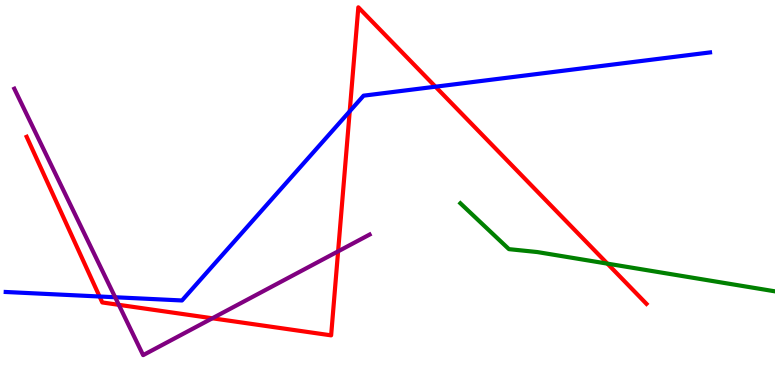[{'lines': ['blue', 'red'], 'intersections': [{'x': 1.28, 'y': 2.3}, {'x': 4.51, 'y': 7.11}, {'x': 5.62, 'y': 7.75}]}, {'lines': ['green', 'red'], 'intersections': [{'x': 7.84, 'y': 3.15}]}, {'lines': ['purple', 'red'], 'intersections': [{'x': 1.53, 'y': 2.08}, {'x': 2.74, 'y': 1.73}, {'x': 4.36, 'y': 3.47}]}, {'lines': ['blue', 'green'], 'intersections': []}, {'lines': ['blue', 'purple'], 'intersections': [{'x': 1.49, 'y': 2.28}]}, {'lines': ['green', 'purple'], 'intersections': []}]